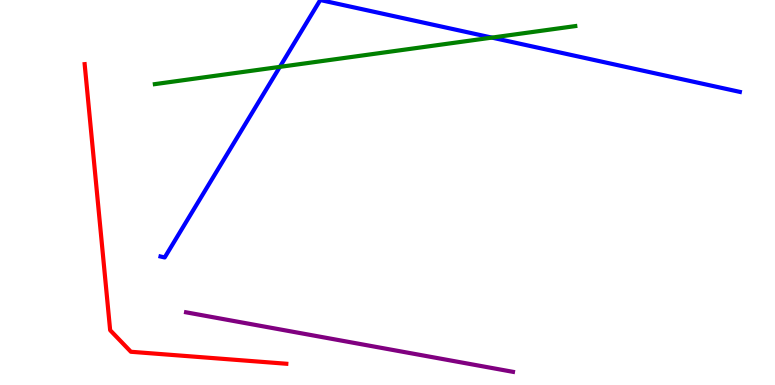[{'lines': ['blue', 'red'], 'intersections': []}, {'lines': ['green', 'red'], 'intersections': []}, {'lines': ['purple', 'red'], 'intersections': []}, {'lines': ['blue', 'green'], 'intersections': [{'x': 3.61, 'y': 8.26}, {'x': 6.35, 'y': 9.02}]}, {'lines': ['blue', 'purple'], 'intersections': []}, {'lines': ['green', 'purple'], 'intersections': []}]